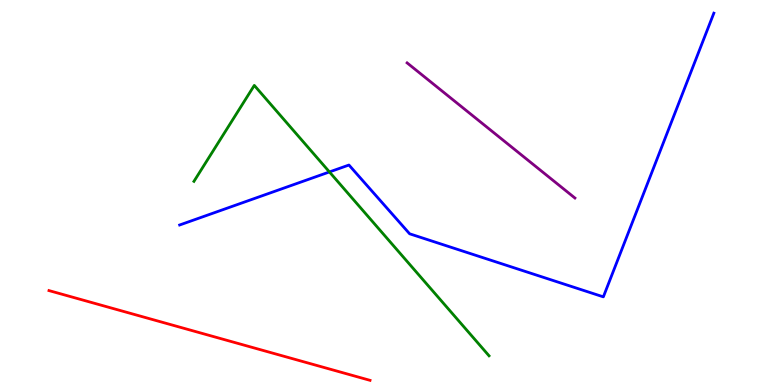[{'lines': ['blue', 'red'], 'intersections': []}, {'lines': ['green', 'red'], 'intersections': []}, {'lines': ['purple', 'red'], 'intersections': []}, {'lines': ['blue', 'green'], 'intersections': [{'x': 4.25, 'y': 5.53}]}, {'lines': ['blue', 'purple'], 'intersections': []}, {'lines': ['green', 'purple'], 'intersections': []}]